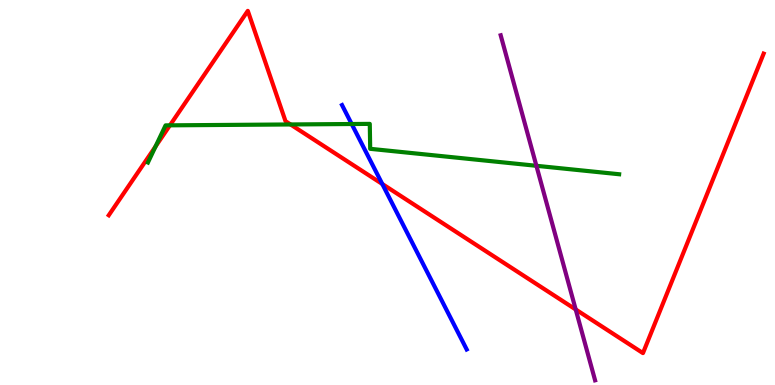[{'lines': ['blue', 'red'], 'intersections': [{'x': 4.93, 'y': 5.22}]}, {'lines': ['green', 'red'], 'intersections': [{'x': 2.01, 'y': 6.19}, {'x': 2.19, 'y': 6.74}, {'x': 3.75, 'y': 6.77}]}, {'lines': ['purple', 'red'], 'intersections': [{'x': 7.43, 'y': 1.96}]}, {'lines': ['blue', 'green'], 'intersections': [{'x': 4.54, 'y': 6.78}]}, {'lines': ['blue', 'purple'], 'intersections': []}, {'lines': ['green', 'purple'], 'intersections': [{'x': 6.92, 'y': 5.69}]}]